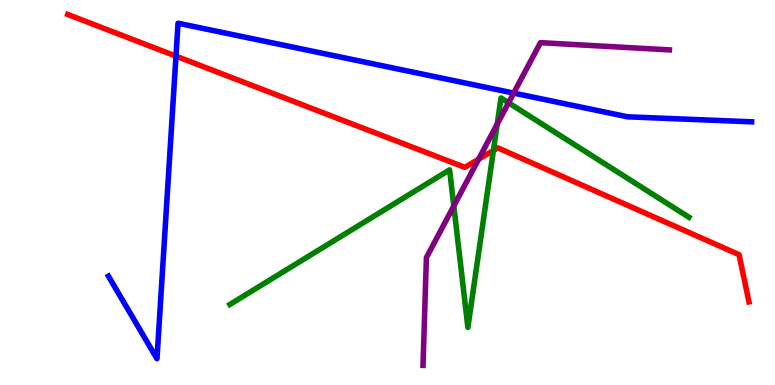[{'lines': ['blue', 'red'], 'intersections': [{'x': 2.27, 'y': 8.54}]}, {'lines': ['green', 'red'], 'intersections': [{'x': 6.37, 'y': 6.09}]}, {'lines': ['purple', 'red'], 'intersections': [{'x': 6.18, 'y': 5.86}]}, {'lines': ['blue', 'green'], 'intersections': []}, {'lines': ['blue', 'purple'], 'intersections': [{'x': 6.63, 'y': 7.58}]}, {'lines': ['green', 'purple'], 'intersections': [{'x': 5.86, 'y': 4.65}, {'x': 6.42, 'y': 6.78}, {'x': 6.56, 'y': 7.33}]}]